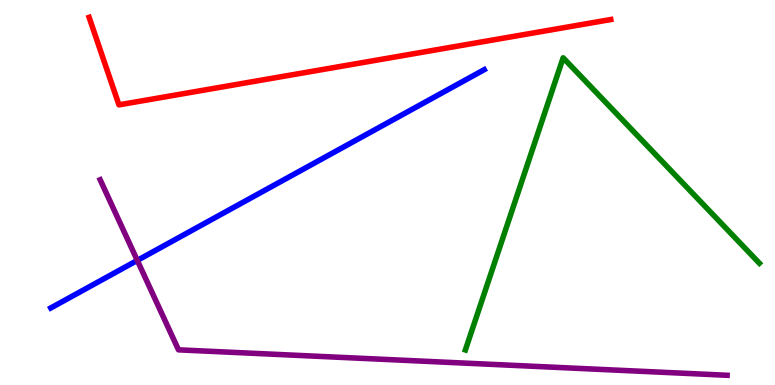[{'lines': ['blue', 'red'], 'intersections': []}, {'lines': ['green', 'red'], 'intersections': []}, {'lines': ['purple', 'red'], 'intersections': []}, {'lines': ['blue', 'green'], 'intersections': []}, {'lines': ['blue', 'purple'], 'intersections': [{'x': 1.77, 'y': 3.24}]}, {'lines': ['green', 'purple'], 'intersections': []}]